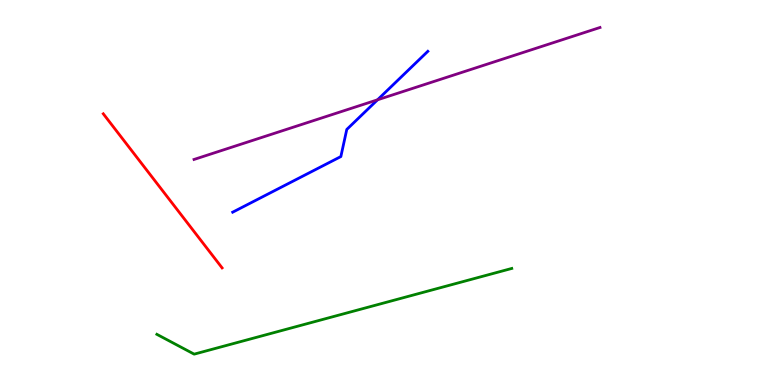[{'lines': ['blue', 'red'], 'intersections': []}, {'lines': ['green', 'red'], 'intersections': []}, {'lines': ['purple', 'red'], 'intersections': []}, {'lines': ['blue', 'green'], 'intersections': []}, {'lines': ['blue', 'purple'], 'intersections': [{'x': 4.87, 'y': 7.41}]}, {'lines': ['green', 'purple'], 'intersections': []}]